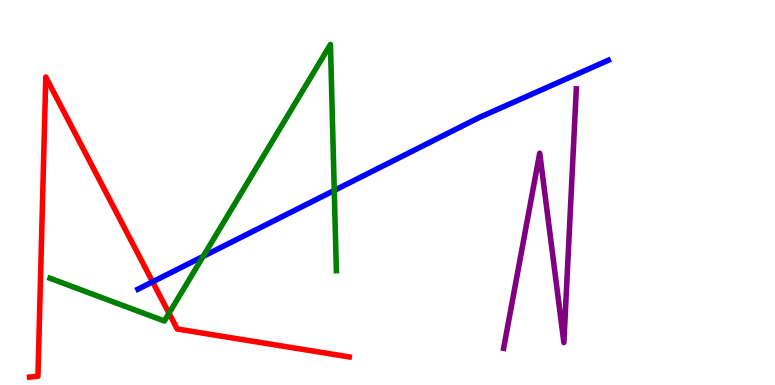[{'lines': ['blue', 'red'], 'intersections': [{'x': 1.97, 'y': 2.68}]}, {'lines': ['green', 'red'], 'intersections': [{'x': 2.18, 'y': 1.86}]}, {'lines': ['purple', 'red'], 'intersections': []}, {'lines': ['blue', 'green'], 'intersections': [{'x': 2.62, 'y': 3.34}, {'x': 4.31, 'y': 5.05}]}, {'lines': ['blue', 'purple'], 'intersections': []}, {'lines': ['green', 'purple'], 'intersections': []}]